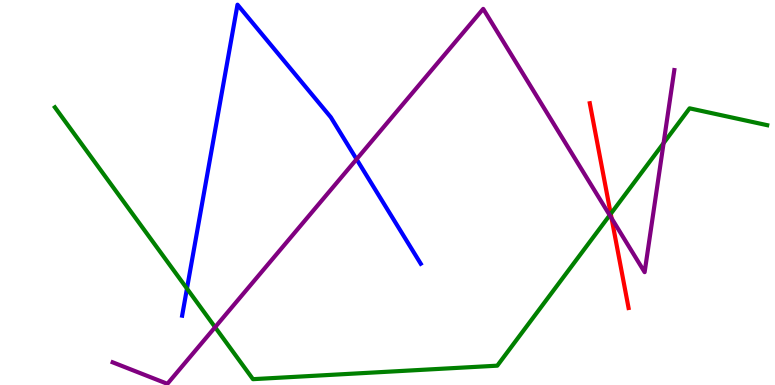[{'lines': ['blue', 'red'], 'intersections': []}, {'lines': ['green', 'red'], 'intersections': [{'x': 7.88, 'y': 4.45}]}, {'lines': ['purple', 'red'], 'intersections': [{'x': 7.89, 'y': 4.33}]}, {'lines': ['blue', 'green'], 'intersections': [{'x': 2.41, 'y': 2.5}]}, {'lines': ['blue', 'purple'], 'intersections': [{'x': 4.6, 'y': 5.86}]}, {'lines': ['green', 'purple'], 'intersections': [{'x': 2.78, 'y': 1.5}, {'x': 7.87, 'y': 4.41}, {'x': 8.56, 'y': 6.28}]}]